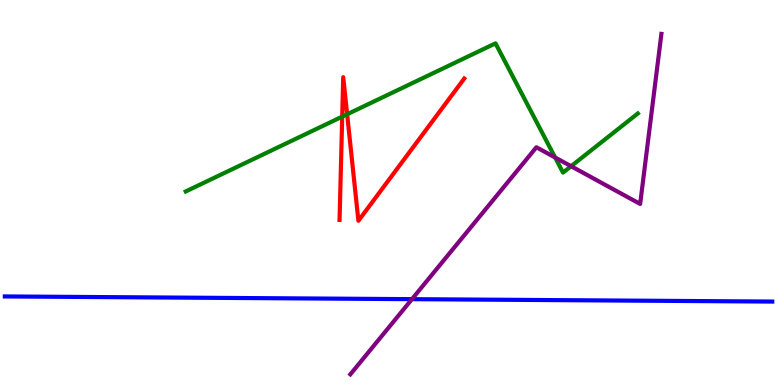[{'lines': ['blue', 'red'], 'intersections': []}, {'lines': ['green', 'red'], 'intersections': [{'x': 4.42, 'y': 6.97}, {'x': 4.48, 'y': 7.03}]}, {'lines': ['purple', 'red'], 'intersections': []}, {'lines': ['blue', 'green'], 'intersections': []}, {'lines': ['blue', 'purple'], 'intersections': [{'x': 5.32, 'y': 2.23}]}, {'lines': ['green', 'purple'], 'intersections': [{'x': 7.16, 'y': 5.91}, {'x': 7.37, 'y': 5.68}]}]